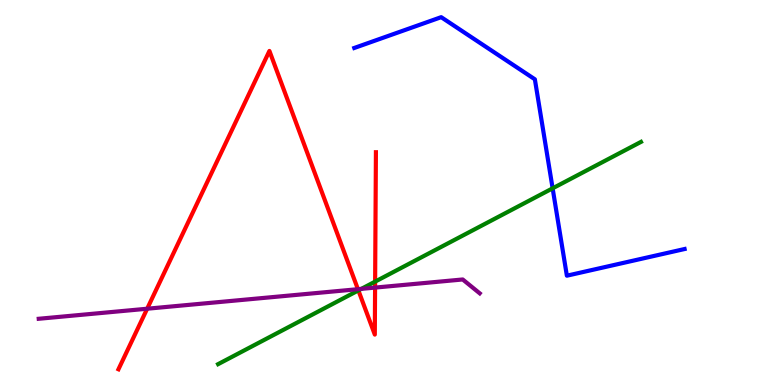[{'lines': ['blue', 'red'], 'intersections': []}, {'lines': ['green', 'red'], 'intersections': [{'x': 4.62, 'y': 2.46}, {'x': 4.84, 'y': 2.69}]}, {'lines': ['purple', 'red'], 'intersections': [{'x': 1.9, 'y': 1.98}, {'x': 4.62, 'y': 2.49}, {'x': 4.84, 'y': 2.53}]}, {'lines': ['blue', 'green'], 'intersections': [{'x': 7.13, 'y': 5.11}]}, {'lines': ['blue', 'purple'], 'intersections': []}, {'lines': ['green', 'purple'], 'intersections': [{'x': 4.66, 'y': 2.5}]}]